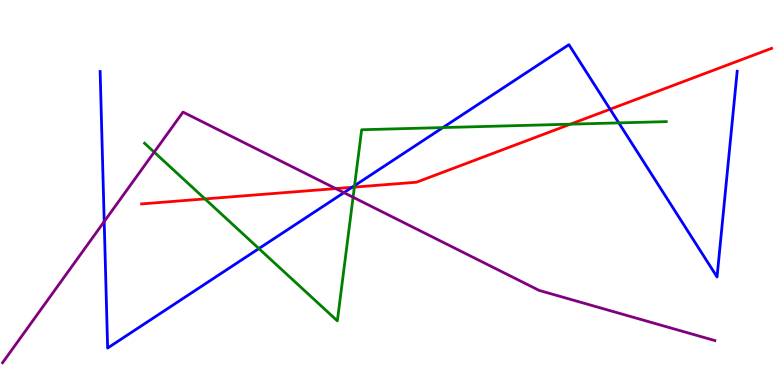[{'lines': ['blue', 'red'], 'intersections': [{'x': 4.54, 'y': 5.14}, {'x': 7.87, 'y': 7.16}]}, {'lines': ['green', 'red'], 'intersections': [{'x': 2.64, 'y': 4.83}, {'x': 4.57, 'y': 5.14}, {'x': 7.36, 'y': 6.77}]}, {'lines': ['purple', 'red'], 'intersections': [{'x': 4.33, 'y': 5.1}]}, {'lines': ['blue', 'green'], 'intersections': [{'x': 3.34, 'y': 3.54}, {'x': 4.57, 'y': 5.18}, {'x': 5.71, 'y': 6.69}, {'x': 7.98, 'y': 6.81}]}, {'lines': ['blue', 'purple'], 'intersections': [{'x': 1.34, 'y': 4.25}, {'x': 4.44, 'y': 5.0}]}, {'lines': ['green', 'purple'], 'intersections': [{'x': 1.99, 'y': 6.05}, {'x': 4.56, 'y': 4.88}]}]